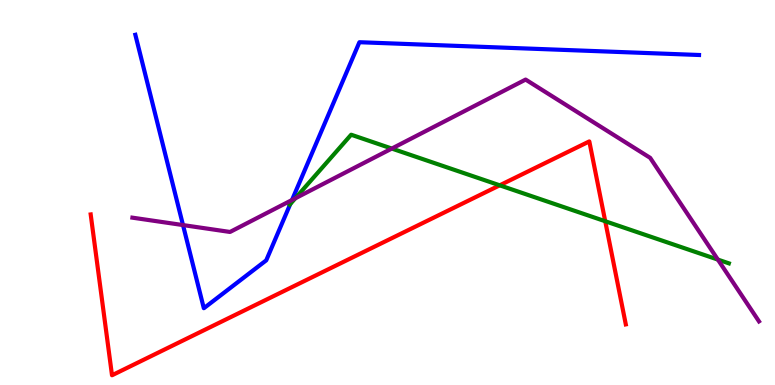[{'lines': ['blue', 'red'], 'intersections': []}, {'lines': ['green', 'red'], 'intersections': [{'x': 6.45, 'y': 5.19}, {'x': 7.81, 'y': 4.25}]}, {'lines': ['purple', 'red'], 'intersections': []}, {'lines': ['blue', 'green'], 'intersections': [{'x': 3.75, 'y': 4.7}]}, {'lines': ['blue', 'purple'], 'intersections': [{'x': 2.36, 'y': 4.15}, {'x': 3.77, 'y': 4.81}]}, {'lines': ['green', 'purple'], 'intersections': [{'x': 3.81, 'y': 4.85}, {'x': 5.06, 'y': 6.14}, {'x': 9.26, 'y': 3.26}]}]